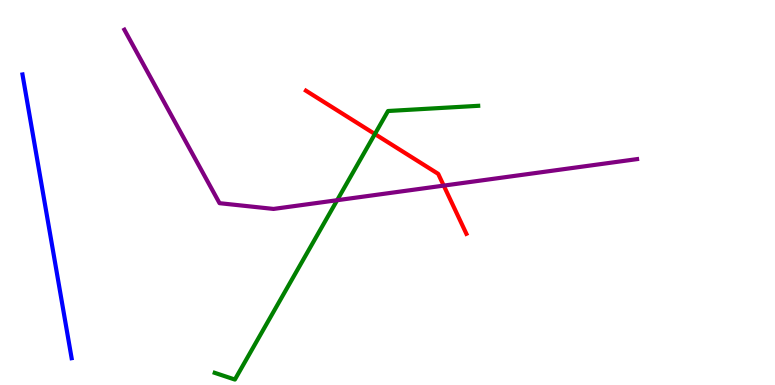[{'lines': ['blue', 'red'], 'intersections': []}, {'lines': ['green', 'red'], 'intersections': [{'x': 4.84, 'y': 6.52}]}, {'lines': ['purple', 'red'], 'intersections': [{'x': 5.73, 'y': 5.18}]}, {'lines': ['blue', 'green'], 'intersections': []}, {'lines': ['blue', 'purple'], 'intersections': []}, {'lines': ['green', 'purple'], 'intersections': [{'x': 4.35, 'y': 4.8}]}]